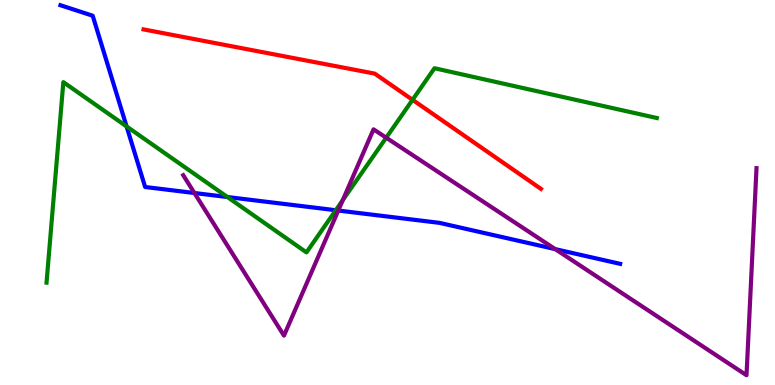[{'lines': ['blue', 'red'], 'intersections': []}, {'lines': ['green', 'red'], 'intersections': [{'x': 5.32, 'y': 7.41}]}, {'lines': ['purple', 'red'], 'intersections': []}, {'lines': ['blue', 'green'], 'intersections': [{'x': 1.63, 'y': 6.72}, {'x': 2.93, 'y': 4.88}, {'x': 4.33, 'y': 4.54}]}, {'lines': ['blue', 'purple'], 'intersections': [{'x': 2.51, 'y': 4.99}, {'x': 4.36, 'y': 4.53}, {'x': 7.16, 'y': 3.53}]}, {'lines': ['green', 'purple'], 'intersections': [{'x': 4.42, 'y': 4.8}, {'x': 4.98, 'y': 6.42}]}]